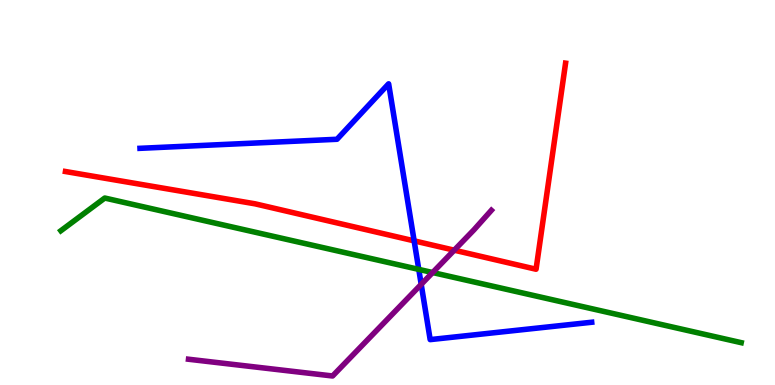[{'lines': ['blue', 'red'], 'intersections': [{'x': 5.34, 'y': 3.74}]}, {'lines': ['green', 'red'], 'intersections': []}, {'lines': ['purple', 'red'], 'intersections': [{'x': 5.86, 'y': 3.5}]}, {'lines': ['blue', 'green'], 'intersections': [{'x': 5.4, 'y': 3.0}]}, {'lines': ['blue', 'purple'], 'intersections': [{'x': 5.43, 'y': 2.61}]}, {'lines': ['green', 'purple'], 'intersections': [{'x': 5.58, 'y': 2.92}]}]